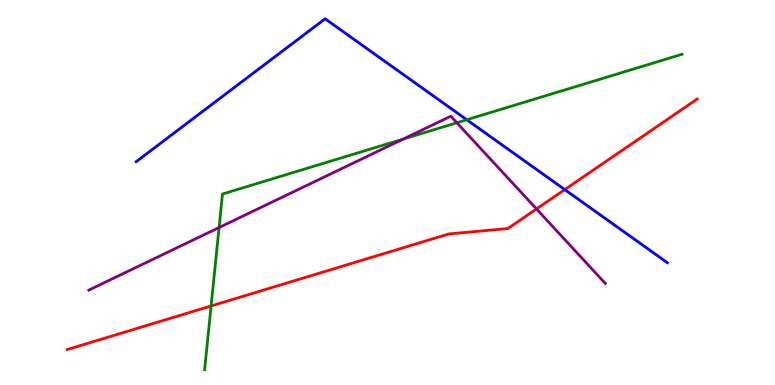[{'lines': ['blue', 'red'], 'intersections': [{'x': 7.29, 'y': 5.08}]}, {'lines': ['green', 'red'], 'intersections': [{'x': 2.72, 'y': 2.05}]}, {'lines': ['purple', 'red'], 'intersections': [{'x': 6.92, 'y': 4.57}]}, {'lines': ['blue', 'green'], 'intersections': [{'x': 6.02, 'y': 6.89}]}, {'lines': ['blue', 'purple'], 'intersections': []}, {'lines': ['green', 'purple'], 'intersections': [{'x': 2.83, 'y': 4.09}, {'x': 5.2, 'y': 6.39}, {'x': 5.89, 'y': 6.81}]}]